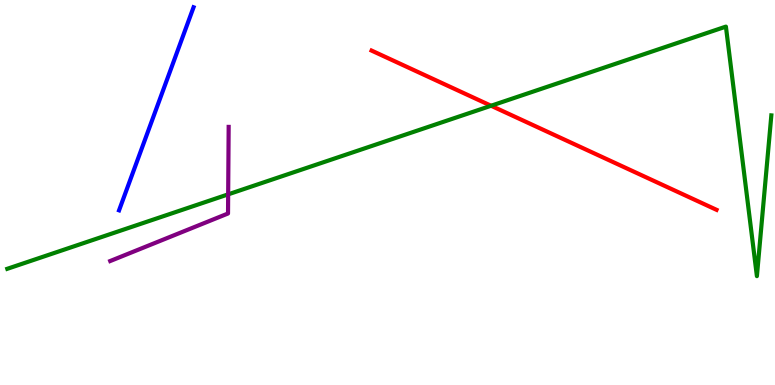[{'lines': ['blue', 'red'], 'intersections': []}, {'lines': ['green', 'red'], 'intersections': [{'x': 6.34, 'y': 7.25}]}, {'lines': ['purple', 'red'], 'intersections': []}, {'lines': ['blue', 'green'], 'intersections': []}, {'lines': ['blue', 'purple'], 'intersections': []}, {'lines': ['green', 'purple'], 'intersections': [{'x': 2.94, 'y': 4.95}]}]